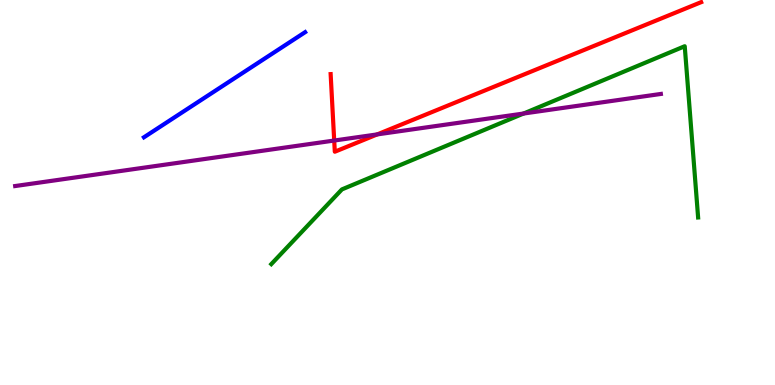[{'lines': ['blue', 'red'], 'intersections': []}, {'lines': ['green', 'red'], 'intersections': []}, {'lines': ['purple', 'red'], 'intersections': [{'x': 4.31, 'y': 6.35}, {'x': 4.87, 'y': 6.51}]}, {'lines': ['blue', 'green'], 'intersections': []}, {'lines': ['blue', 'purple'], 'intersections': []}, {'lines': ['green', 'purple'], 'intersections': [{'x': 6.76, 'y': 7.05}]}]